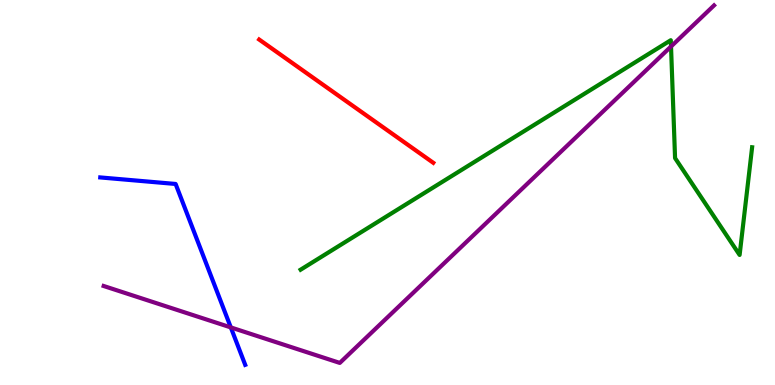[{'lines': ['blue', 'red'], 'intersections': []}, {'lines': ['green', 'red'], 'intersections': []}, {'lines': ['purple', 'red'], 'intersections': []}, {'lines': ['blue', 'green'], 'intersections': []}, {'lines': ['blue', 'purple'], 'intersections': [{'x': 2.98, 'y': 1.5}]}, {'lines': ['green', 'purple'], 'intersections': [{'x': 8.66, 'y': 8.79}]}]